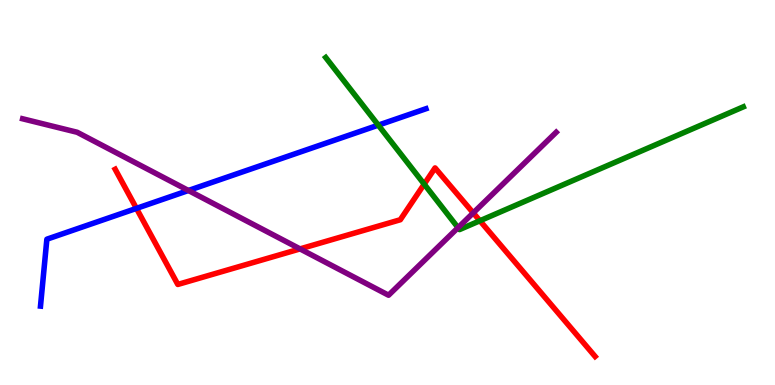[{'lines': ['blue', 'red'], 'intersections': [{'x': 1.76, 'y': 4.59}]}, {'lines': ['green', 'red'], 'intersections': [{'x': 5.47, 'y': 5.22}, {'x': 6.19, 'y': 4.27}]}, {'lines': ['purple', 'red'], 'intersections': [{'x': 3.87, 'y': 3.54}, {'x': 6.11, 'y': 4.47}]}, {'lines': ['blue', 'green'], 'intersections': [{'x': 4.88, 'y': 6.75}]}, {'lines': ['blue', 'purple'], 'intersections': [{'x': 2.43, 'y': 5.05}]}, {'lines': ['green', 'purple'], 'intersections': [{'x': 5.91, 'y': 4.09}]}]